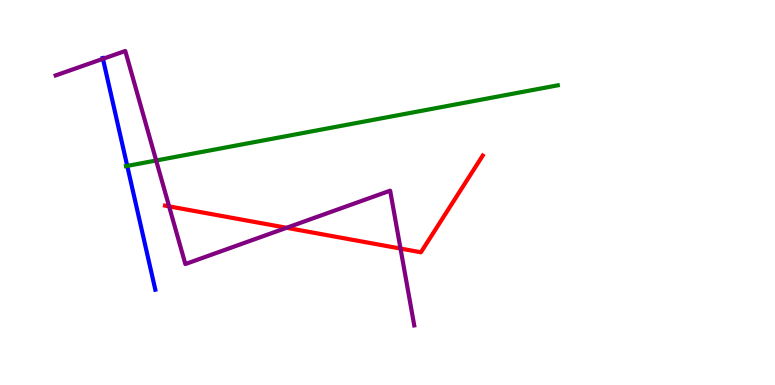[{'lines': ['blue', 'red'], 'intersections': []}, {'lines': ['green', 'red'], 'intersections': []}, {'lines': ['purple', 'red'], 'intersections': [{'x': 2.18, 'y': 4.64}, {'x': 3.7, 'y': 4.08}, {'x': 5.17, 'y': 3.54}]}, {'lines': ['blue', 'green'], 'intersections': [{'x': 1.64, 'y': 5.69}]}, {'lines': ['blue', 'purple'], 'intersections': [{'x': 1.33, 'y': 8.47}]}, {'lines': ['green', 'purple'], 'intersections': [{'x': 2.02, 'y': 5.83}]}]